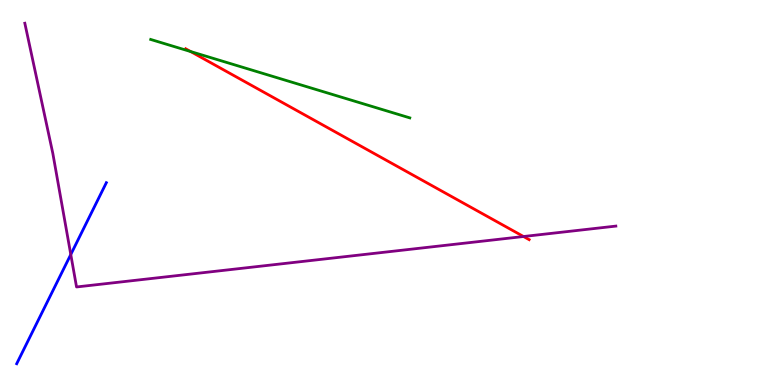[{'lines': ['blue', 'red'], 'intersections': []}, {'lines': ['green', 'red'], 'intersections': [{'x': 2.46, 'y': 8.66}]}, {'lines': ['purple', 'red'], 'intersections': [{'x': 6.76, 'y': 3.86}]}, {'lines': ['blue', 'green'], 'intersections': []}, {'lines': ['blue', 'purple'], 'intersections': [{'x': 0.913, 'y': 3.39}]}, {'lines': ['green', 'purple'], 'intersections': []}]